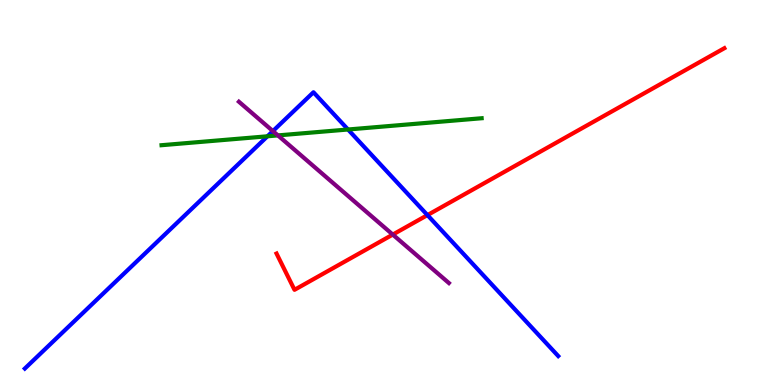[{'lines': ['blue', 'red'], 'intersections': [{'x': 5.52, 'y': 4.41}]}, {'lines': ['green', 'red'], 'intersections': []}, {'lines': ['purple', 'red'], 'intersections': [{'x': 5.07, 'y': 3.91}]}, {'lines': ['blue', 'green'], 'intersections': [{'x': 3.45, 'y': 6.46}, {'x': 4.49, 'y': 6.64}]}, {'lines': ['blue', 'purple'], 'intersections': [{'x': 3.52, 'y': 6.6}]}, {'lines': ['green', 'purple'], 'intersections': [{'x': 3.59, 'y': 6.48}]}]